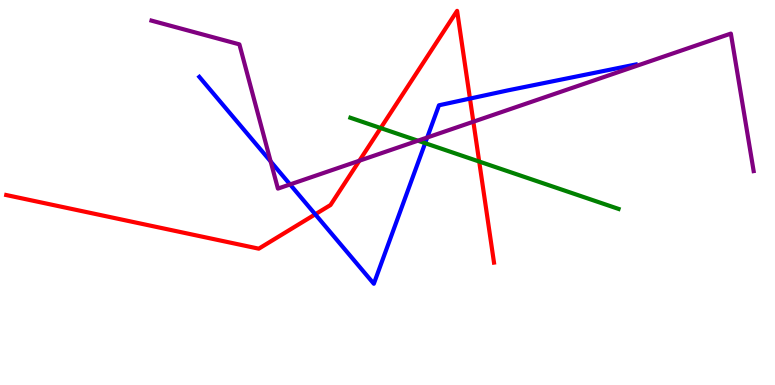[{'lines': ['blue', 'red'], 'intersections': [{'x': 4.07, 'y': 4.43}, {'x': 6.06, 'y': 7.44}]}, {'lines': ['green', 'red'], 'intersections': [{'x': 4.91, 'y': 6.67}, {'x': 6.18, 'y': 5.8}]}, {'lines': ['purple', 'red'], 'intersections': [{'x': 4.64, 'y': 5.83}, {'x': 6.11, 'y': 6.84}]}, {'lines': ['blue', 'green'], 'intersections': [{'x': 5.49, 'y': 6.28}]}, {'lines': ['blue', 'purple'], 'intersections': [{'x': 3.49, 'y': 5.81}, {'x': 3.74, 'y': 5.21}, {'x': 5.51, 'y': 6.43}]}, {'lines': ['green', 'purple'], 'intersections': [{'x': 5.39, 'y': 6.35}]}]